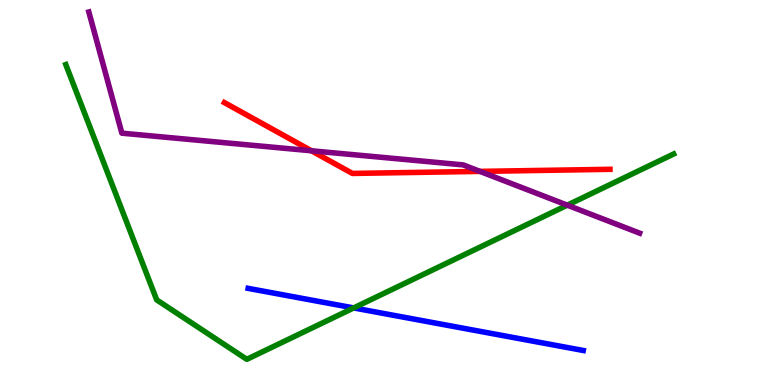[{'lines': ['blue', 'red'], 'intersections': []}, {'lines': ['green', 'red'], 'intersections': []}, {'lines': ['purple', 'red'], 'intersections': [{'x': 4.02, 'y': 6.08}, {'x': 6.19, 'y': 5.55}]}, {'lines': ['blue', 'green'], 'intersections': [{'x': 4.56, 'y': 2.0}]}, {'lines': ['blue', 'purple'], 'intersections': []}, {'lines': ['green', 'purple'], 'intersections': [{'x': 7.32, 'y': 4.67}]}]